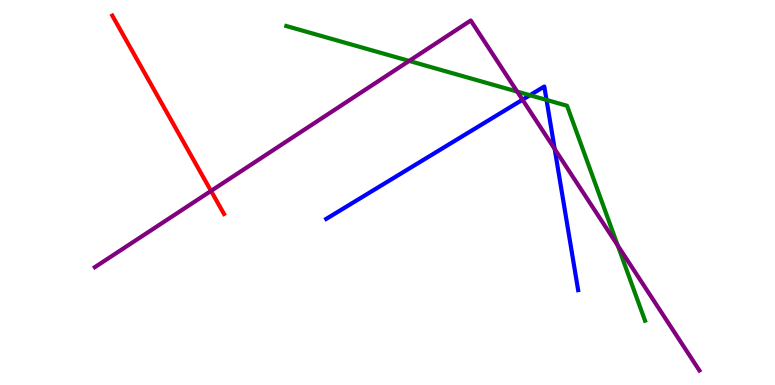[{'lines': ['blue', 'red'], 'intersections': []}, {'lines': ['green', 'red'], 'intersections': []}, {'lines': ['purple', 'red'], 'intersections': [{'x': 2.72, 'y': 5.04}]}, {'lines': ['blue', 'green'], 'intersections': [{'x': 6.84, 'y': 7.53}, {'x': 7.05, 'y': 7.4}]}, {'lines': ['blue', 'purple'], 'intersections': [{'x': 6.74, 'y': 7.41}, {'x': 7.16, 'y': 6.13}]}, {'lines': ['green', 'purple'], 'intersections': [{'x': 5.28, 'y': 8.42}, {'x': 6.67, 'y': 7.62}, {'x': 7.97, 'y': 3.62}]}]